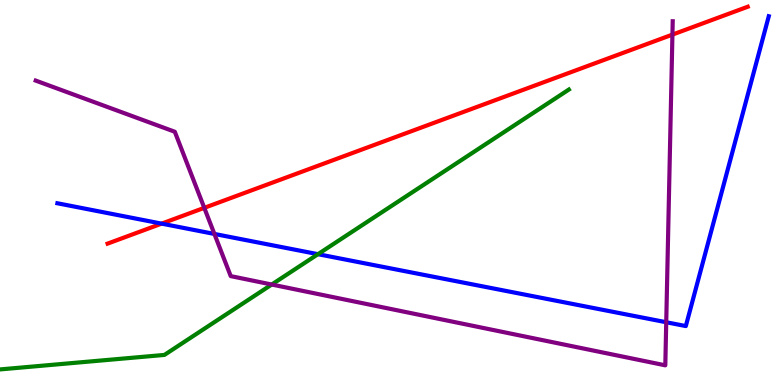[{'lines': ['blue', 'red'], 'intersections': [{'x': 2.09, 'y': 4.19}]}, {'lines': ['green', 'red'], 'intersections': []}, {'lines': ['purple', 'red'], 'intersections': [{'x': 2.64, 'y': 4.6}, {'x': 8.68, 'y': 9.1}]}, {'lines': ['blue', 'green'], 'intersections': [{'x': 4.1, 'y': 3.4}]}, {'lines': ['blue', 'purple'], 'intersections': [{'x': 2.77, 'y': 3.92}, {'x': 8.6, 'y': 1.63}]}, {'lines': ['green', 'purple'], 'intersections': [{'x': 3.51, 'y': 2.61}]}]